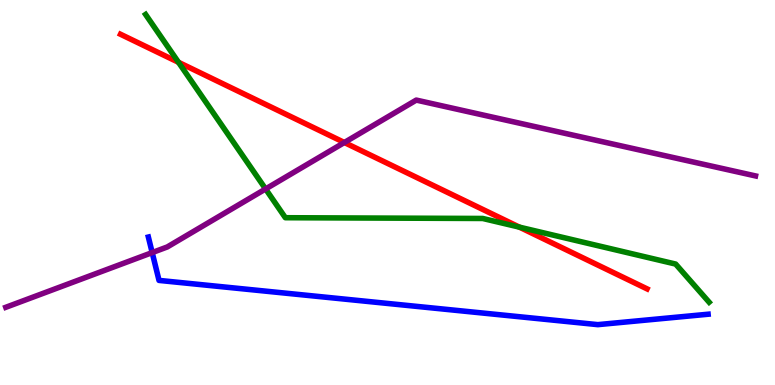[{'lines': ['blue', 'red'], 'intersections': []}, {'lines': ['green', 'red'], 'intersections': [{'x': 2.3, 'y': 8.38}, {'x': 6.7, 'y': 4.1}]}, {'lines': ['purple', 'red'], 'intersections': [{'x': 4.44, 'y': 6.3}]}, {'lines': ['blue', 'green'], 'intersections': []}, {'lines': ['blue', 'purple'], 'intersections': [{'x': 1.96, 'y': 3.44}]}, {'lines': ['green', 'purple'], 'intersections': [{'x': 3.43, 'y': 5.09}]}]